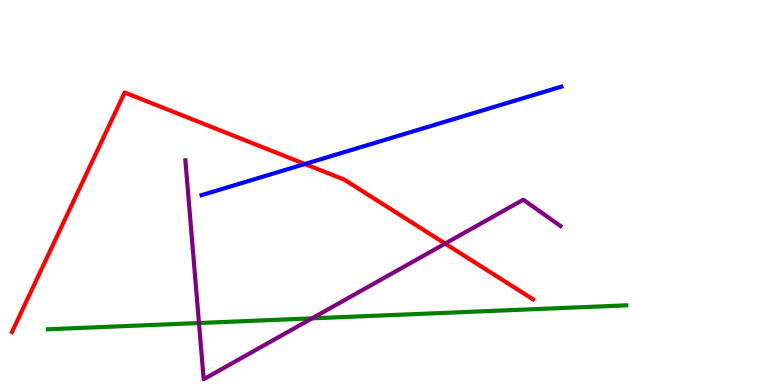[{'lines': ['blue', 'red'], 'intersections': [{'x': 3.93, 'y': 5.74}]}, {'lines': ['green', 'red'], 'intersections': []}, {'lines': ['purple', 'red'], 'intersections': [{'x': 5.74, 'y': 3.67}]}, {'lines': ['blue', 'green'], 'intersections': []}, {'lines': ['blue', 'purple'], 'intersections': []}, {'lines': ['green', 'purple'], 'intersections': [{'x': 2.57, 'y': 1.61}, {'x': 4.03, 'y': 1.73}]}]